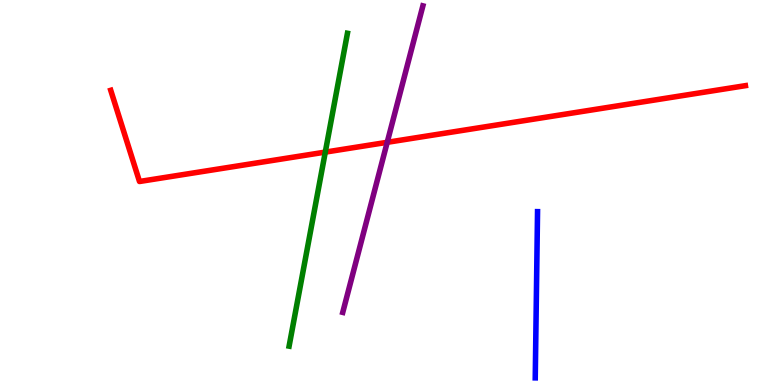[{'lines': ['blue', 'red'], 'intersections': []}, {'lines': ['green', 'red'], 'intersections': [{'x': 4.2, 'y': 6.05}]}, {'lines': ['purple', 'red'], 'intersections': [{'x': 5.0, 'y': 6.3}]}, {'lines': ['blue', 'green'], 'intersections': []}, {'lines': ['blue', 'purple'], 'intersections': []}, {'lines': ['green', 'purple'], 'intersections': []}]